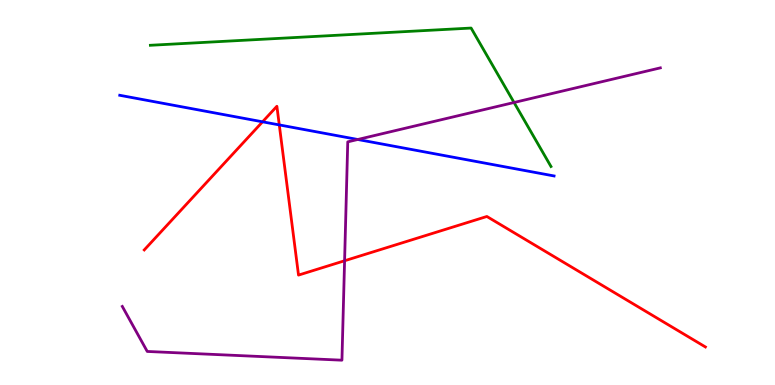[{'lines': ['blue', 'red'], 'intersections': [{'x': 3.39, 'y': 6.84}, {'x': 3.6, 'y': 6.76}]}, {'lines': ['green', 'red'], 'intersections': []}, {'lines': ['purple', 'red'], 'intersections': [{'x': 4.45, 'y': 3.23}]}, {'lines': ['blue', 'green'], 'intersections': []}, {'lines': ['blue', 'purple'], 'intersections': [{'x': 4.62, 'y': 6.38}]}, {'lines': ['green', 'purple'], 'intersections': [{'x': 6.63, 'y': 7.34}]}]